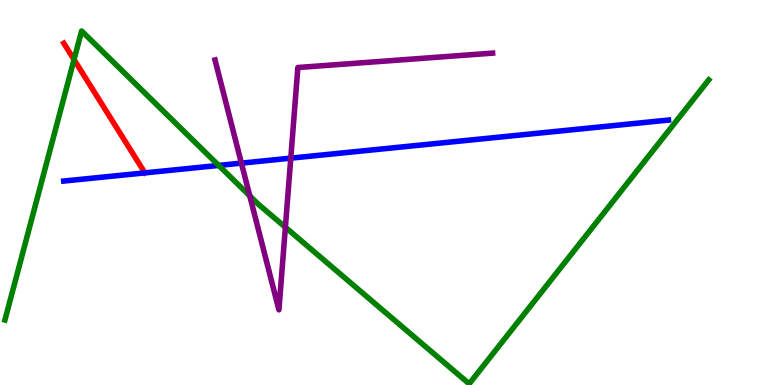[{'lines': ['blue', 'red'], 'intersections': []}, {'lines': ['green', 'red'], 'intersections': [{'x': 0.955, 'y': 8.45}]}, {'lines': ['purple', 'red'], 'intersections': []}, {'lines': ['blue', 'green'], 'intersections': [{'x': 2.82, 'y': 5.7}]}, {'lines': ['blue', 'purple'], 'intersections': [{'x': 3.11, 'y': 5.76}, {'x': 3.75, 'y': 5.89}]}, {'lines': ['green', 'purple'], 'intersections': [{'x': 3.22, 'y': 4.91}, {'x': 3.68, 'y': 4.1}]}]